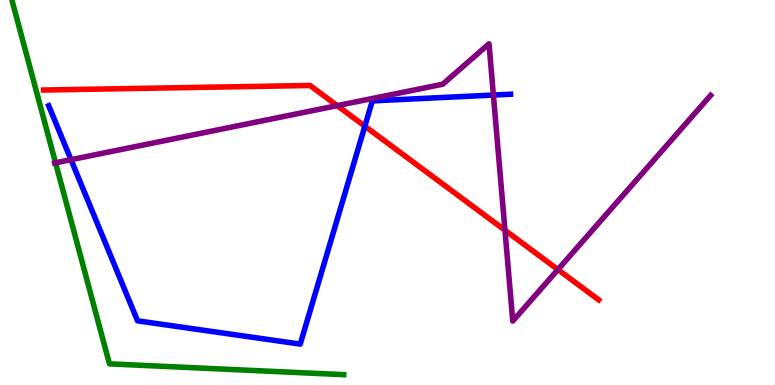[{'lines': ['blue', 'red'], 'intersections': [{'x': 4.71, 'y': 6.72}]}, {'lines': ['green', 'red'], 'intersections': []}, {'lines': ['purple', 'red'], 'intersections': [{'x': 4.35, 'y': 7.26}, {'x': 6.52, 'y': 4.02}, {'x': 7.2, 'y': 3.0}]}, {'lines': ['blue', 'green'], 'intersections': []}, {'lines': ['blue', 'purple'], 'intersections': [{'x': 0.916, 'y': 5.85}, {'x': 6.37, 'y': 7.53}]}, {'lines': ['green', 'purple'], 'intersections': [{'x': 0.717, 'y': 5.77}]}]